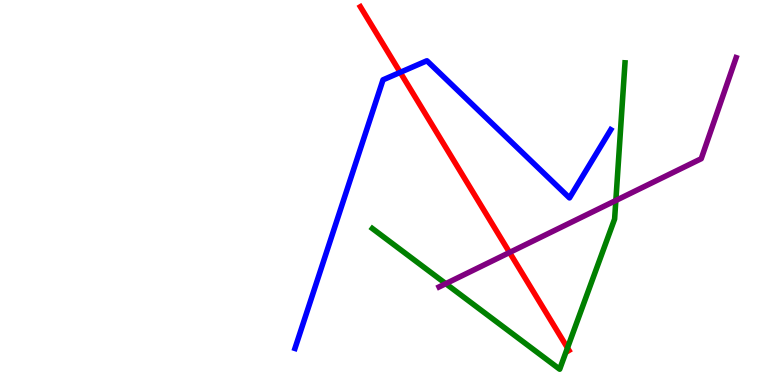[{'lines': ['blue', 'red'], 'intersections': [{'x': 5.16, 'y': 8.12}]}, {'lines': ['green', 'red'], 'intersections': [{'x': 7.32, 'y': 0.964}]}, {'lines': ['purple', 'red'], 'intersections': [{'x': 6.57, 'y': 3.44}]}, {'lines': ['blue', 'green'], 'intersections': []}, {'lines': ['blue', 'purple'], 'intersections': []}, {'lines': ['green', 'purple'], 'intersections': [{'x': 5.75, 'y': 2.63}, {'x': 7.95, 'y': 4.79}]}]